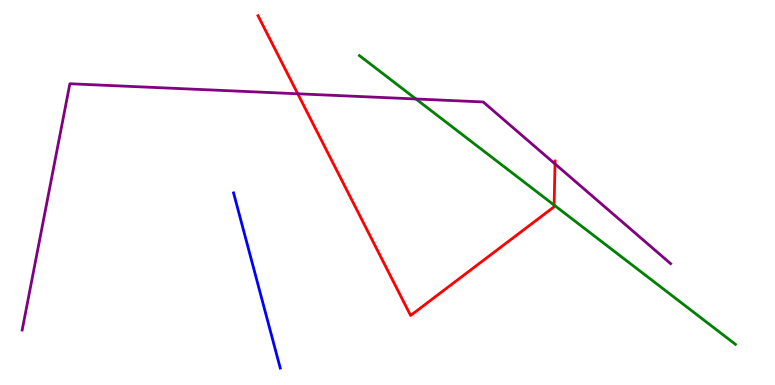[{'lines': ['blue', 'red'], 'intersections': []}, {'lines': ['green', 'red'], 'intersections': [{'x': 7.15, 'y': 4.67}]}, {'lines': ['purple', 'red'], 'intersections': [{'x': 3.84, 'y': 7.56}, {'x': 7.16, 'y': 5.74}]}, {'lines': ['blue', 'green'], 'intersections': []}, {'lines': ['blue', 'purple'], 'intersections': []}, {'lines': ['green', 'purple'], 'intersections': [{'x': 5.37, 'y': 7.43}]}]